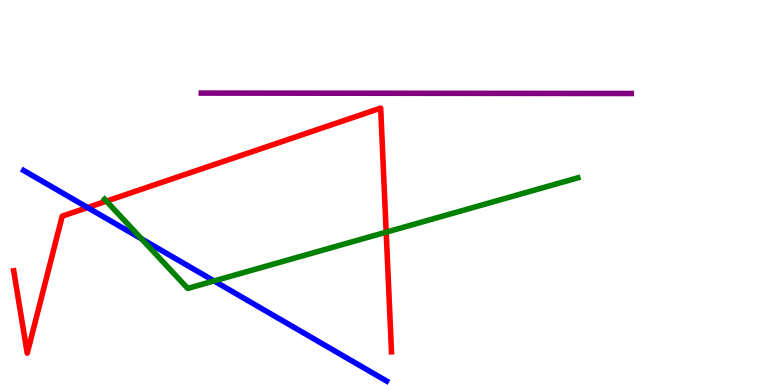[{'lines': ['blue', 'red'], 'intersections': [{'x': 1.13, 'y': 4.61}]}, {'lines': ['green', 'red'], 'intersections': [{'x': 1.37, 'y': 4.78}, {'x': 4.98, 'y': 3.97}]}, {'lines': ['purple', 'red'], 'intersections': []}, {'lines': ['blue', 'green'], 'intersections': [{'x': 1.83, 'y': 3.8}, {'x': 2.76, 'y': 2.7}]}, {'lines': ['blue', 'purple'], 'intersections': []}, {'lines': ['green', 'purple'], 'intersections': []}]